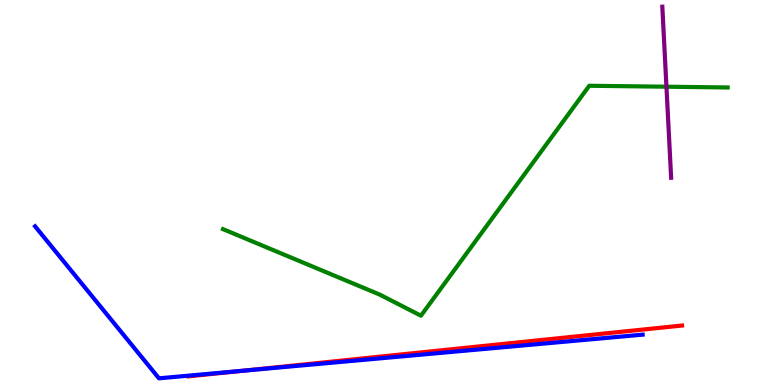[{'lines': ['blue', 'red'], 'intersections': [{'x': 3.14, 'y': 0.371}]}, {'lines': ['green', 'red'], 'intersections': []}, {'lines': ['purple', 'red'], 'intersections': []}, {'lines': ['blue', 'green'], 'intersections': []}, {'lines': ['blue', 'purple'], 'intersections': []}, {'lines': ['green', 'purple'], 'intersections': [{'x': 8.6, 'y': 7.75}]}]